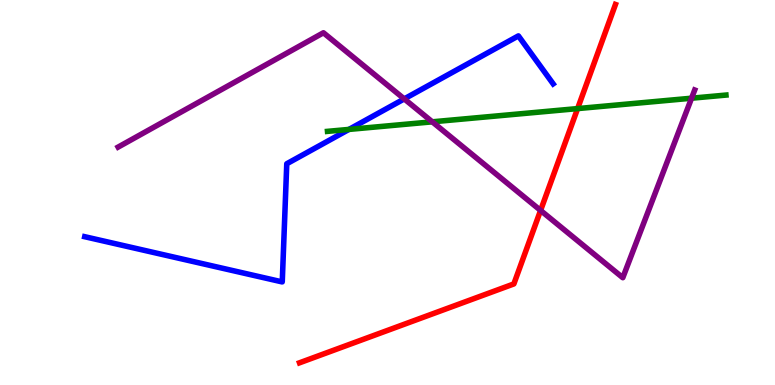[{'lines': ['blue', 'red'], 'intersections': []}, {'lines': ['green', 'red'], 'intersections': [{'x': 7.45, 'y': 7.18}]}, {'lines': ['purple', 'red'], 'intersections': [{'x': 6.98, 'y': 4.53}]}, {'lines': ['blue', 'green'], 'intersections': [{'x': 4.5, 'y': 6.64}]}, {'lines': ['blue', 'purple'], 'intersections': [{'x': 5.22, 'y': 7.43}]}, {'lines': ['green', 'purple'], 'intersections': [{'x': 5.58, 'y': 6.84}, {'x': 8.92, 'y': 7.45}]}]